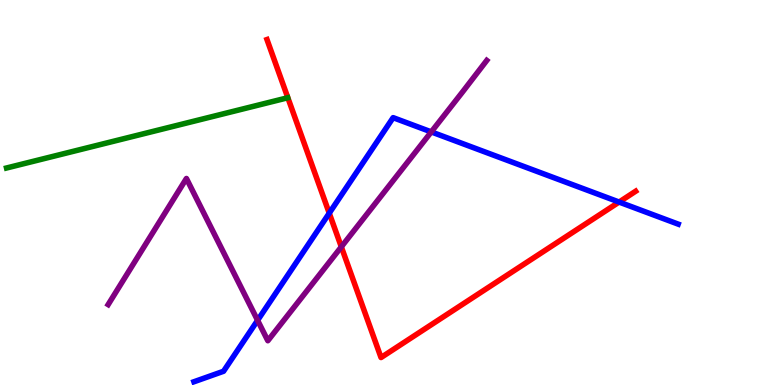[{'lines': ['blue', 'red'], 'intersections': [{'x': 4.25, 'y': 4.46}, {'x': 7.99, 'y': 4.75}]}, {'lines': ['green', 'red'], 'intersections': []}, {'lines': ['purple', 'red'], 'intersections': [{'x': 4.4, 'y': 3.59}]}, {'lines': ['blue', 'green'], 'intersections': []}, {'lines': ['blue', 'purple'], 'intersections': [{'x': 3.32, 'y': 1.68}, {'x': 5.56, 'y': 6.57}]}, {'lines': ['green', 'purple'], 'intersections': []}]